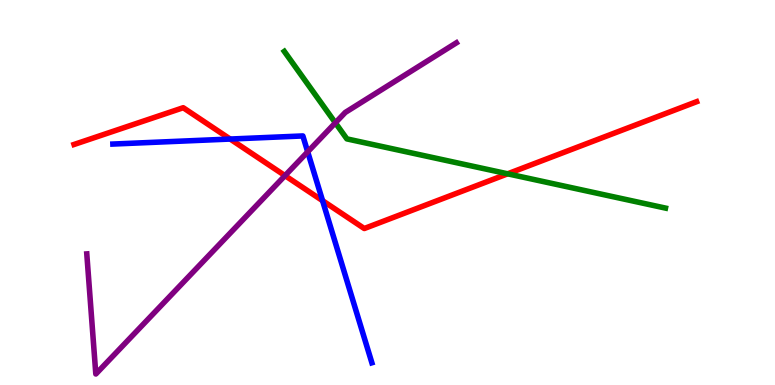[{'lines': ['blue', 'red'], 'intersections': [{'x': 2.97, 'y': 6.39}, {'x': 4.16, 'y': 4.79}]}, {'lines': ['green', 'red'], 'intersections': [{'x': 6.55, 'y': 5.49}]}, {'lines': ['purple', 'red'], 'intersections': [{'x': 3.68, 'y': 5.44}]}, {'lines': ['blue', 'green'], 'intersections': []}, {'lines': ['blue', 'purple'], 'intersections': [{'x': 3.97, 'y': 6.06}]}, {'lines': ['green', 'purple'], 'intersections': [{'x': 4.33, 'y': 6.81}]}]